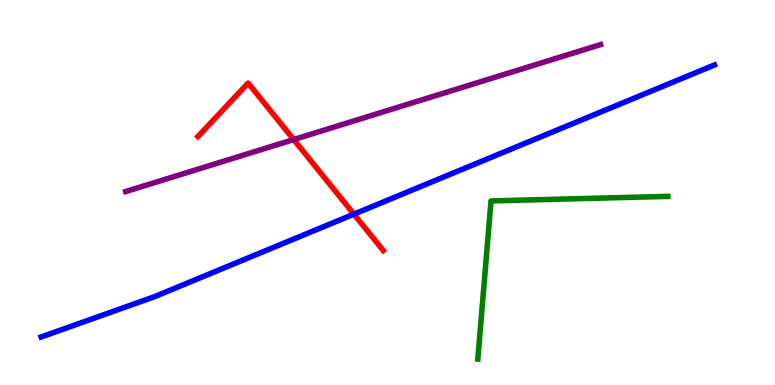[{'lines': ['blue', 'red'], 'intersections': [{'x': 4.57, 'y': 4.44}]}, {'lines': ['green', 'red'], 'intersections': []}, {'lines': ['purple', 'red'], 'intersections': [{'x': 3.79, 'y': 6.38}]}, {'lines': ['blue', 'green'], 'intersections': []}, {'lines': ['blue', 'purple'], 'intersections': []}, {'lines': ['green', 'purple'], 'intersections': []}]